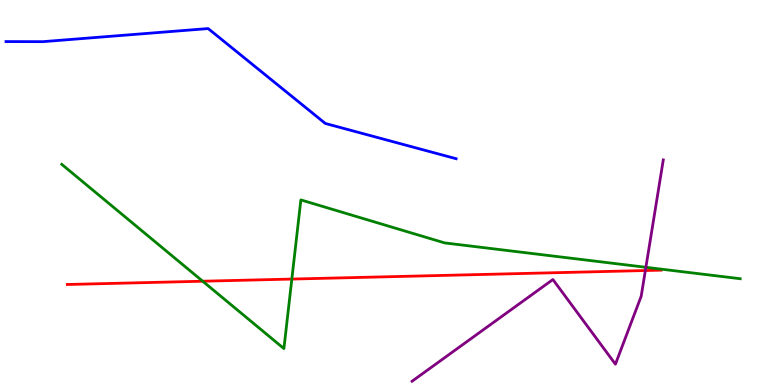[{'lines': ['blue', 'red'], 'intersections': []}, {'lines': ['green', 'red'], 'intersections': [{'x': 2.62, 'y': 2.7}, {'x': 3.77, 'y': 2.75}]}, {'lines': ['purple', 'red'], 'intersections': [{'x': 8.33, 'y': 2.97}]}, {'lines': ['blue', 'green'], 'intersections': []}, {'lines': ['blue', 'purple'], 'intersections': []}, {'lines': ['green', 'purple'], 'intersections': [{'x': 8.33, 'y': 3.06}]}]